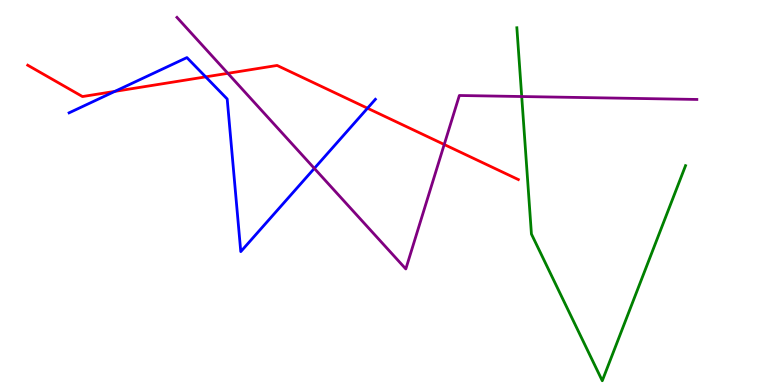[{'lines': ['blue', 'red'], 'intersections': [{'x': 1.48, 'y': 7.63}, {'x': 2.65, 'y': 8.0}, {'x': 4.74, 'y': 7.19}]}, {'lines': ['green', 'red'], 'intersections': []}, {'lines': ['purple', 'red'], 'intersections': [{'x': 2.94, 'y': 8.1}, {'x': 5.73, 'y': 6.25}]}, {'lines': ['blue', 'green'], 'intersections': []}, {'lines': ['blue', 'purple'], 'intersections': [{'x': 4.06, 'y': 5.63}]}, {'lines': ['green', 'purple'], 'intersections': [{'x': 6.73, 'y': 7.49}]}]